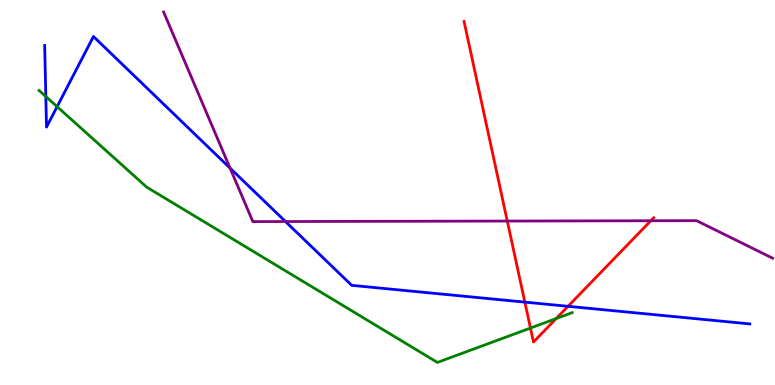[{'lines': ['blue', 'red'], 'intersections': [{'x': 6.77, 'y': 2.15}, {'x': 7.33, 'y': 2.04}]}, {'lines': ['green', 'red'], 'intersections': [{'x': 6.84, 'y': 1.48}, {'x': 7.18, 'y': 1.73}]}, {'lines': ['purple', 'red'], 'intersections': [{'x': 6.55, 'y': 4.26}, {'x': 8.4, 'y': 4.27}]}, {'lines': ['blue', 'green'], 'intersections': [{'x': 0.591, 'y': 7.49}, {'x': 0.737, 'y': 7.23}]}, {'lines': ['blue', 'purple'], 'intersections': [{'x': 2.97, 'y': 5.63}, {'x': 3.68, 'y': 4.25}]}, {'lines': ['green', 'purple'], 'intersections': []}]